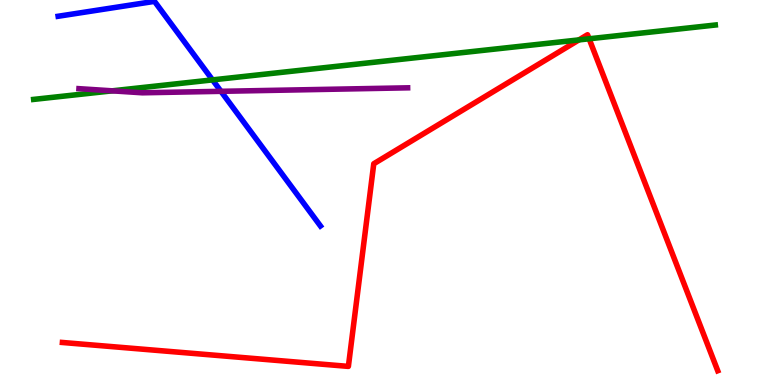[{'lines': ['blue', 'red'], 'intersections': []}, {'lines': ['green', 'red'], 'intersections': [{'x': 7.47, 'y': 8.96}, {'x': 7.6, 'y': 8.99}]}, {'lines': ['purple', 'red'], 'intersections': []}, {'lines': ['blue', 'green'], 'intersections': [{'x': 2.74, 'y': 7.92}]}, {'lines': ['blue', 'purple'], 'intersections': [{'x': 2.85, 'y': 7.63}]}, {'lines': ['green', 'purple'], 'intersections': [{'x': 1.45, 'y': 7.64}]}]